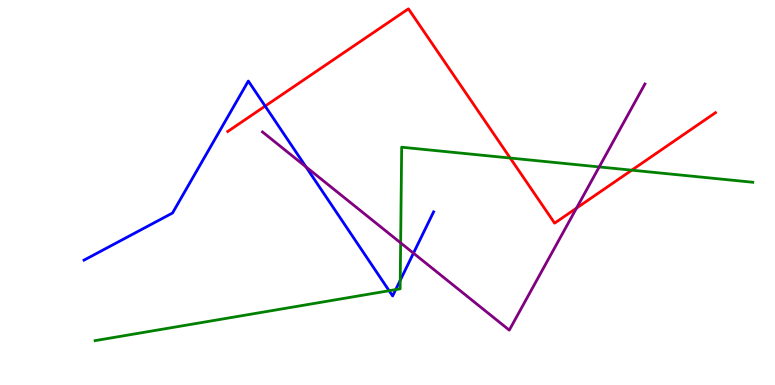[{'lines': ['blue', 'red'], 'intersections': [{'x': 3.42, 'y': 7.24}]}, {'lines': ['green', 'red'], 'intersections': [{'x': 6.58, 'y': 5.9}, {'x': 8.15, 'y': 5.58}]}, {'lines': ['purple', 'red'], 'intersections': [{'x': 7.44, 'y': 4.59}]}, {'lines': ['blue', 'green'], 'intersections': [{'x': 5.02, 'y': 2.45}, {'x': 5.11, 'y': 2.48}, {'x': 5.16, 'y': 2.72}]}, {'lines': ['blue', 'purple'], 'intersections': [{'x': 3.95, 'y': 5.67}, {'x': 5.34, 'y': 3.42}]}, {'lines': ['green', 'purple'], 'intersections': [{'x': 5.17, 'y': 3.69}, {'x': 7.73, 'y': 5.66}]}]